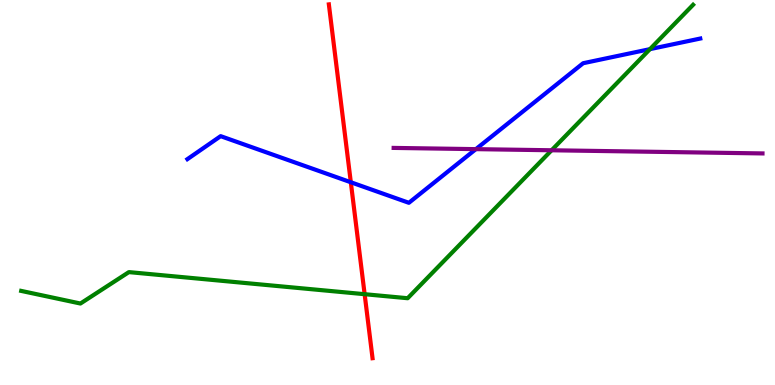[{'lines': ['blue', 'red'], 'intersections': [{'x': 4.53, 'y': 5.27}]}, {'lines': ['green', 'red'], 'intersections': [{'x': 4.71, 'y': 2.36}]}, {'lines': ['purple', 'red'], 'intersections': []}, {'lines': ['blue', 'green'], 'intersections': [{'x': 8.39, 'y': 8.72}]}, {'lines': ['blue', 'purple'], 'intersections': [{'x': 6.14, 'y': 6.13}]}, {'lines': ['green', 'purple'], 'intersections': [{'x': 7.12, 'y': 6.1}]}]